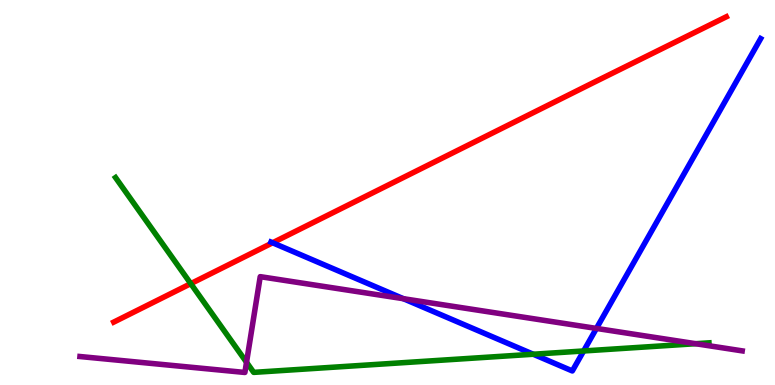[{'lines': ['blue', 'red'], 'intersections': [{'x': 3.52, 'y': 3.69}]}, {'lines': ['green', 'red'], 'intersections': [{'x': 2.46, 'y': 2.63}]}, {'lines': ['purple', 'red'], 'intersections': []}, {'lines': ['blue', 'green'], 'intersections': [{'x': 6.88, 'y': 0.799}, {'x': 7.53, 'y': 0.884}]}, {'lines': ['blue', 'purple'], 'intersections': [{'x': 5.21, 'y': 2.24}, {'x': 7.7, 'y': 1.47}]}, {'lines': ['green', 'purple'], 'intersections': [{'x': 3.18, 'y': 0.59}, {'x': 8.98, 'y': 1.07}]}]